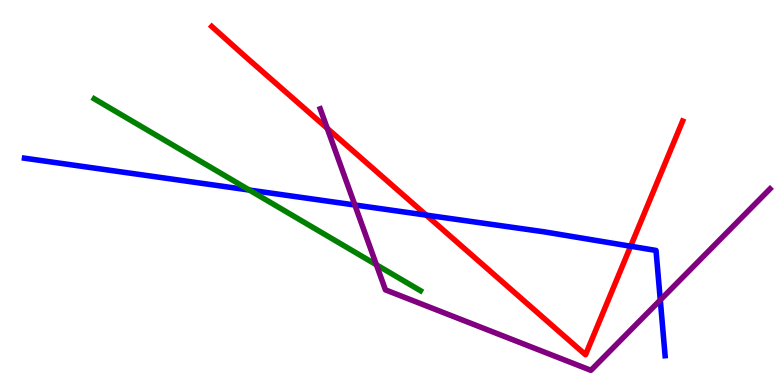[{'lines': ['blue', 'red'], 'intersections': [{'x': 5.5, 'y': 4.41}, {'x': 8.14, 'y': 3.6}]}, {'lines': ['green', 'red'], 'intersections': []}, {'lines': ['purple', 'red'], 'intersections': [{'x': 4.22, 'y': 6.67}]}, {'lines': ['blue', 'green'], 'intersections': [{'x': 3.22, 'y': 5.06}]}, {'lines': ['blue', 'purple'], 'intersections': [{'x': 4.58, 'y': 4.68}, {'x': 8.52, 'y': 2.21}]}, {'lines': ['green', 'purple'], 'intersections': [{'x': 4.86, 'y': 3.12}]}]